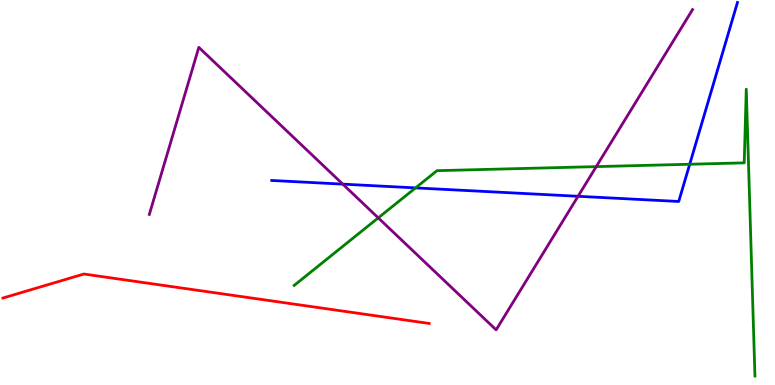[{'lines': ['blue', 'red'], 'intersections': []}, {'lines': ['green', 'red'], 'intersections': []}, {'lines': ['purple', 'red'], 'intersections': []}, {'lines': ['blue', 'green'], 'intersections': [{'x': 5.36, 'y': 5.12}, {'x': 8.9, 'y': 5.73}]}, {'lines': ['blue', 'purple'], 'intersections': [{'x': 4.42, 'y': 5.22}, {'x': 7.46, 'y': 4.9}]}, {'lines': ['green', 'purple'], 'intersections': [{'x': 4.88, 'y': 4.34}, {'x': 7.69, 'y': 5.67}]}]